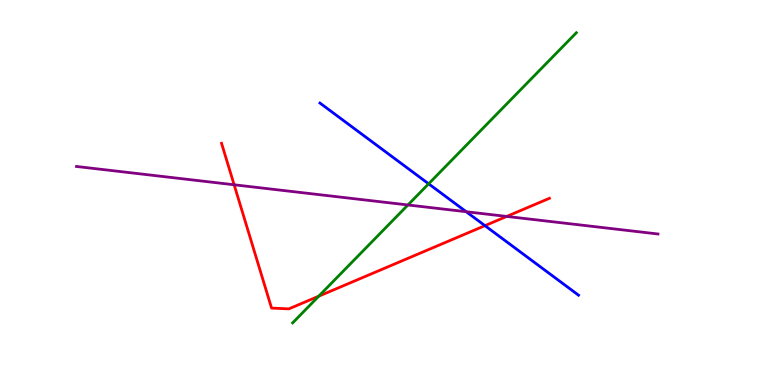[{'lines': ['blue', 'red'], 'intersections': [{'x': 6.26, 'y': 4.14}]}, {'lines': ['green', 'red'], 'intersections': [{'x': 4.11, 'y': 2.31}]}, {'lines': ['purple', 'red'], 'intersections': [{'x': 3.02, 'y': 5.2}, {'x': 6.54, 'y': 4.38}]}, {'lines': ['blue', 'green'], 'intersections': [{'x': 5.53, 'y': 5.23}]}, {'lines': ['blue', 'purple'], 'intersections': [{'x': 6.02, 'y': 4.5}]}, {'lines': ['green', 'purple'], 'intersections': [{'x': 5.26, 'y': 4.68}]}]